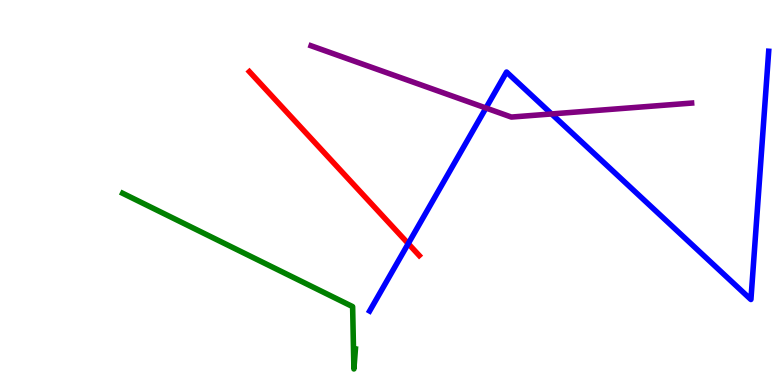[{'lines': ['blue', 'red'], 'intersections': [{'x': 5.27, 'y': 3.67}]}, {'lines': ['green', 'red'], 'intersections': []}, {'lines': ['purple', 'red'], 'intersections': []}, {'lines': ['blue', 'green'], 'intersections': []}, {'lines': ['blue', 'purple'], 'intersections': [{'x': 6.27, 'y': 7.19}, {'x': 7.12, 'y': 7.04}]}, {'lines': ['green', 'purple'], 'intersections': []}]